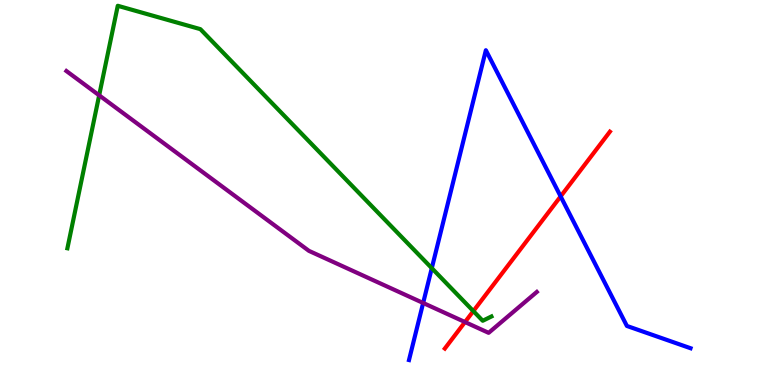[{'lines': ['blue', 'red'], 'intersections': [{'x': 7.23, 'y': 4.9}]}, {'lines': ['green', 'red'], 'intersections': [{'x': 6.11, 'y': 1.92}]}, {'lines': ['purple', 'red'], 'intersections': [{'x': 6.0, 'y': 1.63}]}, {'lines': ['blue', 'green'], 'intersections': [{'x': 5.57, 'y': 3.03}]}, {'lines': ['blue', 'purple'], 'intersections': [{'x': 5.46, 'y': 2.13}]}, {'lines': ['green', 'purple'], 'intersections': [{'x': 1.28, 'y': 7.52}]}]